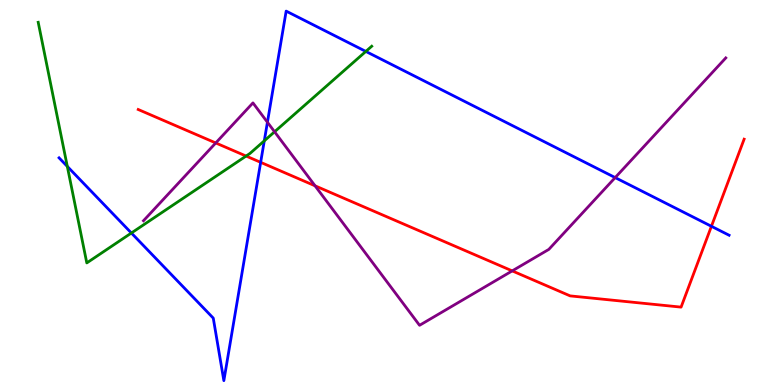[{'lines': ['blue', 'red'], 'intersections': [{'x': 3.36, 'y': 5.78}, {'x': 9.18, 'y': 4.12}]}, {'lines': ['green', 'red'], 'intersections': [{'x': 3.18, 'y': 5.95}]}, {'lines': ['purple', 'red'], 'intersections': [{'x': 2.78, 'y': 6.29}, {'x': 4.07, 'y': 5.17}, {'x': 6.61, 'y': 2.96}]}, {'lines': ['blue', 'green'], 'intersections': [{'x': 0.869, 'y': 5.68}, {'x': 1.7, 'y': 3.95}, {'x': 3.41, 'y': 6.34}, {'x': 4.72, 'y': 8.66}]}, {'lines': ['blue', 'purple'], 'intersections': [{'x': 3.45, 'y': 6.83}, {'x': 7.94, 'y': 5.39}]}, {'lines': ['green', 'purple'], 'intersections': [{'x': 3.54, 'y': 6.58}]}]